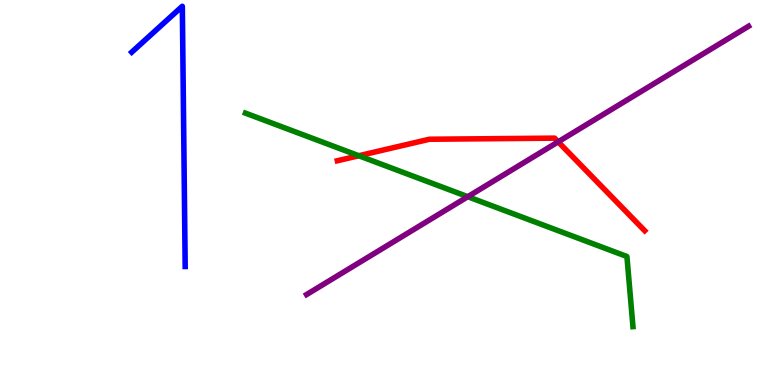[{'lines': ['blue', 'red'], 'intersections': []}, {'lines': ['green', 'red'], 'intersections': [{'x': 4.63, 'y': 5.95}]}, {'lines': ['purple', 'red'], 'intersections': [{'x': 7.2, 'y': 6.32}]}, {'lines': ['blue', 'green'], 'intersections': []}, {'lines': ['blue', 'purple'], 'intersections': []}, {'lines': ['green', 'purple'], 'intersections': [{'x': 6.04, 'y': 4.89}]}]